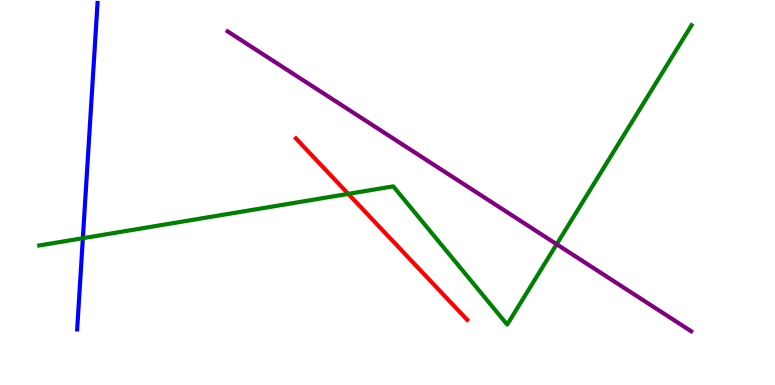[{'lines': ['blue', 'red'], 'intersections': []}, {'lines': ['green', 'red'], 'intersections': [{'x': 4.49, 'y': 4.96}]}, {'lines': ['purple', 'red'], 'intersections': []}, {'lines': ['blue', 'green'], 'intersections': [{'x': 1.07, 'y': 3.81}]}, {'lines': ['blue', 'purple'], 'intersections': []}, {'lines': ['green', 'purple'], 'intersections': [{'x': 7.18, 'y': 3.66}]}]